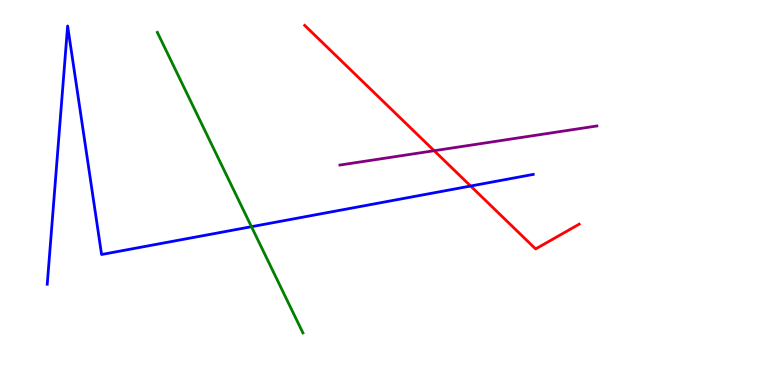[{'lines': ['blue', 'red'], 'intersections': [{'x': 6.07, 'y': 5.17}]}, {'lines': ['green', 'red'], 'intersections': []}, {'lines': ['purple', 'red'], 'intersections': [{'x': 5.6, 'y': 6.09}]}, {'lines': ['blue', 'green'], 'intersections': [{'x': 3.24, 'y': 4.11}]}, {'lines': ['blue', 'purple'], 'intersections': []}, {'lines': ['green', 'purple'], 'intersections': []}]